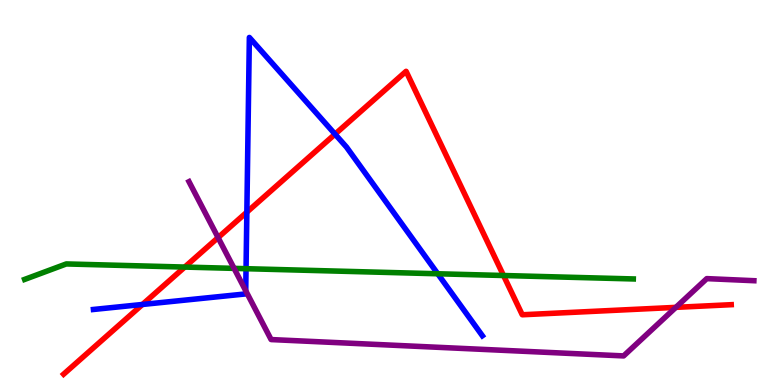[{'lines': ['blue', 'red'], 'intersections': [{'x': 1.84, 'y': 2.09}, {'x': 3.19, 'y': 4.49}, {'x': 4.32, 'y': 6.52}]}, {'lines': ['green', 'red'], 'intersections': [{'x': 2.38, 'y': 3.06}, {'x': 6.5, 'y': 2.84}]}, {'lines': ['purple', 'red'], 'intersections': [{'x': 2.81, 'y': 3.83}, {'x': 8.72, 'y': 2.02}]}, {'lines': ['blue', 'green'], 'intersections': [{'x': 3.17, 'y': 3.02}, {'x': 5.65, 'y': 2.89}]}, {'lines': ['blue', 'purple'], 'intersections': [{'x': 3.17, 'y': 2.45}]}, {'lines': ['green', 'purple'], 'intersections': [{'x': 3.02, 'y': 3.03}]}]